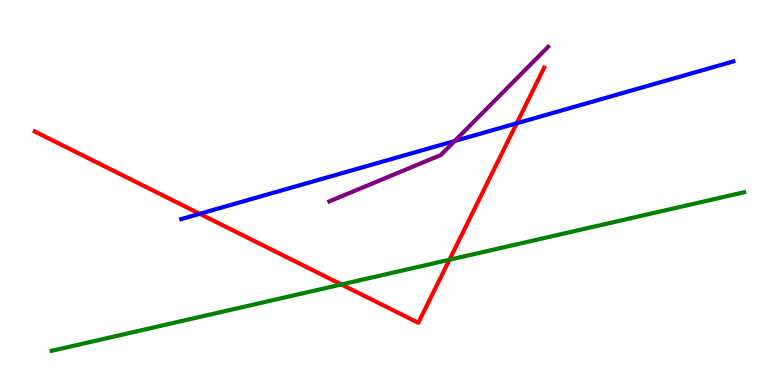[{'lines': ['blue', 'red'], 'intersections': [{'x': 2.58, 'y': 4.45}, {'x': 6.67, 'y': 6.8}]}, {'lines': ['green', 'red'], 'intersections': [{'x': 4.41, 'y': 2.61}, {'x': 5.8, 'y': 3.25}]}, {'lines': ['purple', 'red'], 'intersections': []}, {'lines': ['blue', 'green'], 'intersections': []}, {'lines': ['blue', 'purple'], 'intersections': [{'x': 5.87, 'y': 6.34}]}, {'lines': ['green', 'purple'], 'intersections': []}]